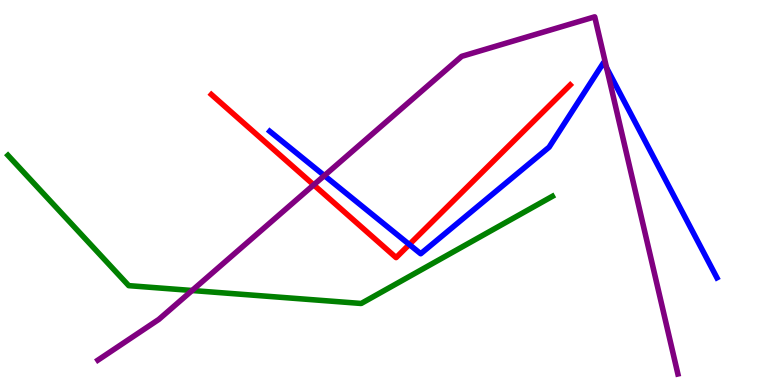[{'lines': ['blue', 'red'], 'intersections': [{'x': 5.28, 'y': 3.65}]}, {'lines': ['green', 'red'], 'intersections': []}, {'lines': ['purple', 'red'], 'intersections': [{'x': 4.05, 'y': 5.2}]}, {'lines': ['blue', 'green'], 'intersections': []}, {'lines': ['blue', 'purple'], 'intersections': [{'x': 4.19, 'y': 5.44}, {'x': 7.83, 'y': 8.24}]}, {'lines': ['green', 'purple'], 'intersections': [{'x': 2.48, 'y': 2.45}]}]